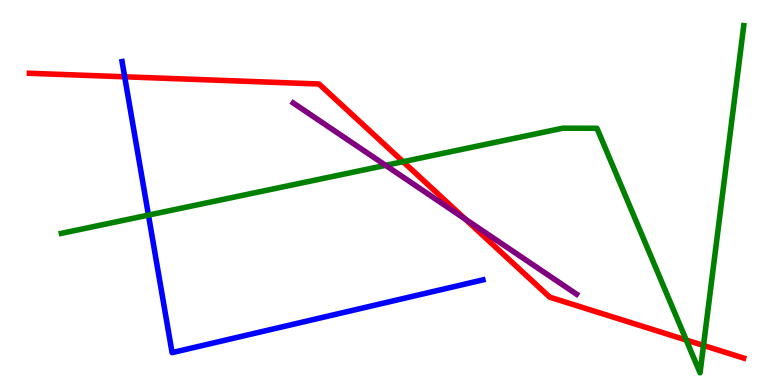[{'lines': ['blue', 'red'], 'intersections': [{'x': 1.61, 'y': 8.01}]}, {'lines': ['green', 'red'], 'intersections': [{'x': 5.2, 'y': 5.8}, {'x': 8.85, 'y': 1.17}, {'x': 9.08, 'y': 1.03}]}, {'lines': ['purple', 'red'], 'intersections': [{'x': 6.0, 'y': 4.31}]}, {'lines': ['blue', 'green'], 'intersections': [{'x': 1.92, 'y': 4.41}]}, {'lines': ['blue', 'purple'], 'intersections': []}, {'lines': ['green', 'purple'], 'intersections': [{'x': 4.98, 'y': 5.71}]}]